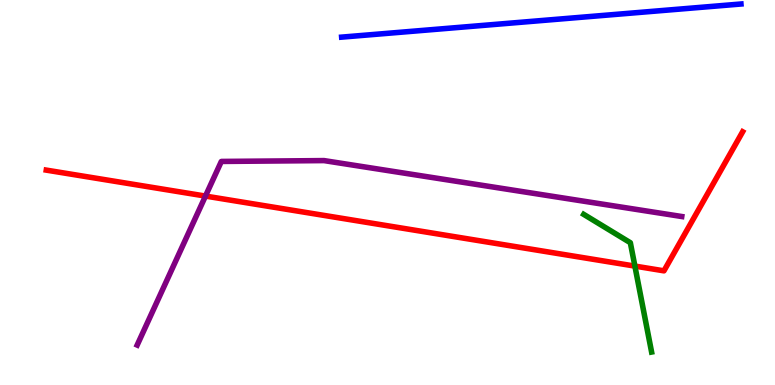[{'lines': ['blue', 'red'], 'intersections': []}, {'lines': ['green', 'red'], 'intersections': [{'x': 8.19, 'y': 3.09}]}, {'lines': ['purple', 'red'], 'intersections': [{'x': 2.65, 'y': 4.91}]}, {'lines': ['blue', 'green'], 'intersections': []}, {'lines': ['blue', 'purple'], 'intersections': []}, {'lines': ['green', 'purple'], 'intersections': []}]